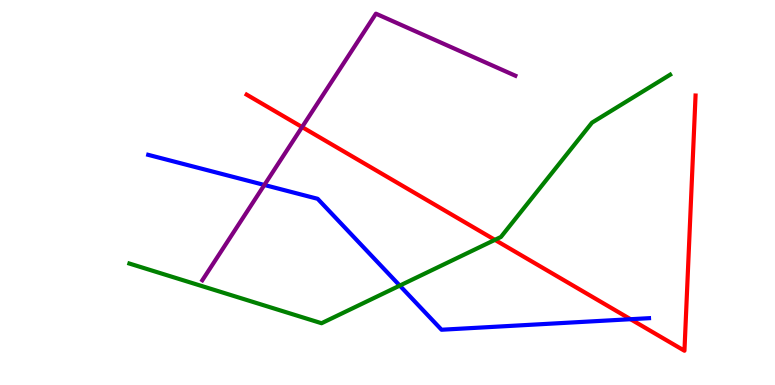[{'lines': ['blue', 'red'], 'intersections': [{'x': 8.14, 'y': 1.71}]}, {'lines': ['green', 'red'], 'intersections': [{'x': 6.39, 'y': 3.77}]}, {'lines': ['purple', 'red'], 'intersections': [{'x': 3.9, 'y': 6.7}]}, {'lines': ['blue', 'green'], 'intersections': [{'x': 5.16, 'y': 2.58}]}, {'lines': ['blue', 'purple'], 'intersections': [{'x': 3.41, 'y': 5.2}]}, {'lines': ['green', 'purple'], 'intersections': []}]